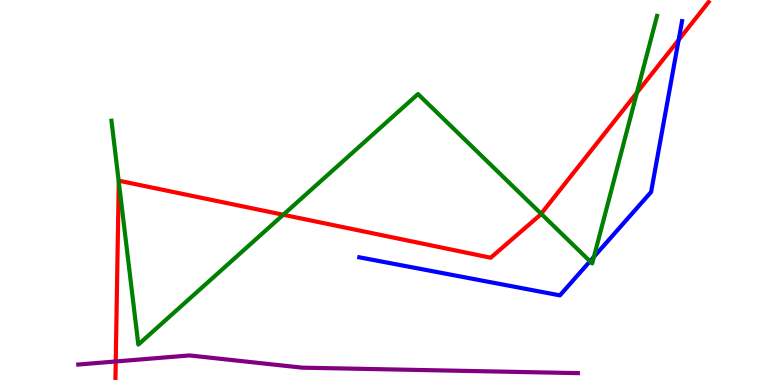[{'lines': ['blue', 'red'], 'intersections': [{'x': 8.76, 'y': 8.96}]}, {'lines': ['green', 'red'], 'intersections': [{'x': 1.53, 'y': 5.28}, {'x': 3.65, 'y': 4.42}, {'x': 6.98, 'y': 4.45}, {'x': 8.22, 'y': 7.59}]}, {'lines': ['purple', 'red'], 'intersections': [{'x': 1.49, 'y': 0.611}]}, {'lines': ['blue', 'green'], 'intersections': [{'x': 7.61, 'y': 3.21}, {'x': 7.66, 'y': 3.33}]}, {'lines': ['blue', 'purple'], 'intersections': []}, {'lines': ['green', 'purple'], 'intersections': []}]